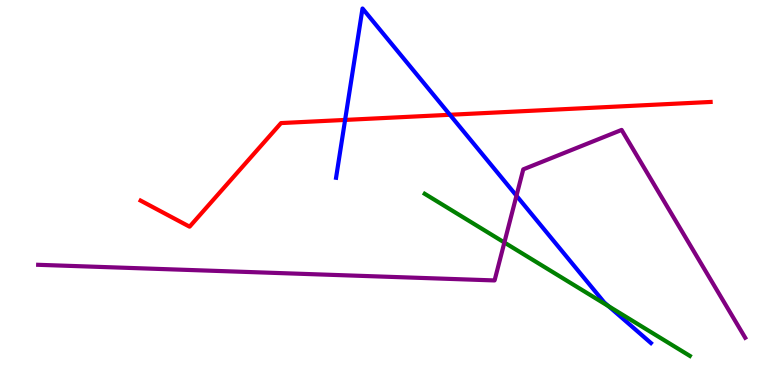[{'lines': ['blue', 'red'], 'intersections': [{'x': 4.45, 'y': 6.89}, {'x': 5.81, 'y': 7.02}]}, {'lines': ['green', 'red'], 'intersections': []}, {'lines': ['purple', 'red'], 'intersections': []}, {'lines': ['blue', 'green'], 'intersections': [{'x': 7.85, 'y': 2.05}]}, {'lines': ['blue', 'purple'], 'intersections': [{'x': 6.66, 'y': 4.92}]}, {'lines': ['green', 'purple'], 'intersections': [{'x': 6.51, 'y': 3.7}]}]